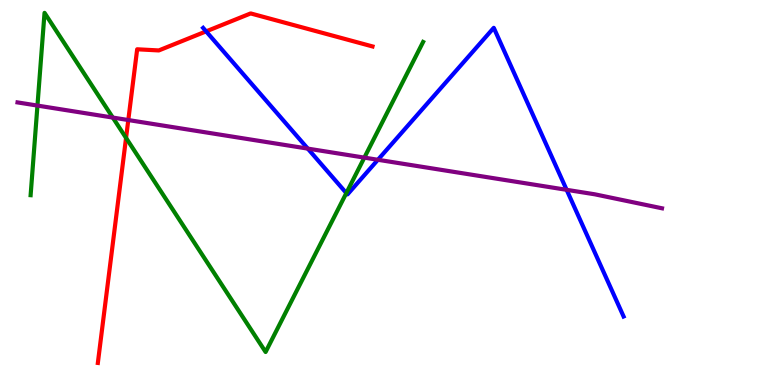[{'lines': ['blue', 'red'], 'intersections': [{'x': 2.66, 'y': 9.19}]}, {'lines': ['green', 'red'], 'intersections': [{'x': 1.63, 'y': 6.42}]}, {'lines': ['purple', 'red'], 'intersections': [{'x': 1.66, 'y': 6.88}]}, {'lines': ['blue', 'green'], 'intersections': [{'x': 4.47, 'y': 4.99}]}, {'lines': ['blue', 'purple'], 'intersections': [{'x': 3.97, 'y': 6.14}, {'x': 4.88, 'y': 5.85}, {'x': 7.31, 'y': 5.07}]}, {'lines': ['green', 'purple'], 'intersections': [{'x': 0.483, 'y': 7.26}, {'x': 1.46, 'y': 6.95}, {'x': 4.7, 'y': 5.91}]}]